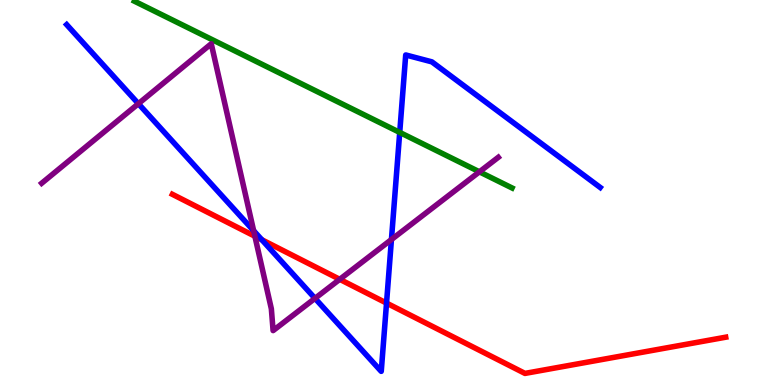[{'lines': ['blue', 'red'], 'intersections': [{'x': 3.38, 'y': 3.77}, {'x': 4.99, 'y': 2.13}]}, {'lines': ['green', 'red'], 'intersections': []}, {'lines': ['purple', 'red'], 'intersections': [{'x': 3.29, 'y': 3.86}, {'x': 4.38, 'y': 2.74}]}, {'lines': ['blue', 'green'], 'intersections': [{'x': 5.16, 'y': 6.56}]}, {'lines': ['blue', 'purple'], 'intersections': [{'x': 1.79, 'y': 7.31}, {'x': 3.27, 'y': 4.01}, {'x': 4.06, 'y': 2.25}, {'x': 5.05, 'y': 3.78}]}, {'lines': ['green', 'purple'], 'intersections': [{'x': 6.19, 'y': 5.54}]}]